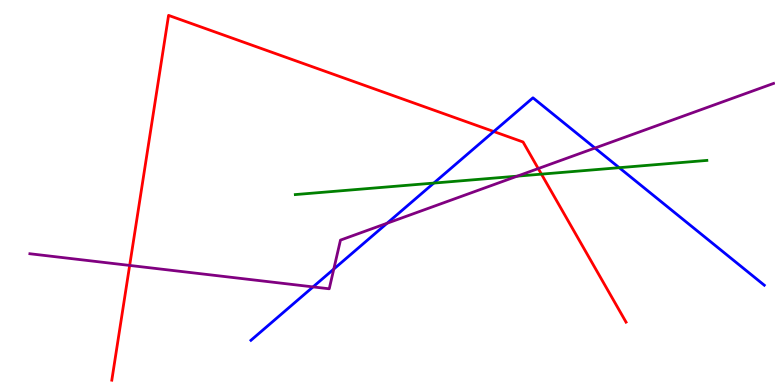[{'lines': ['blue', 'red'], 'intersections': [{'x': 6.37, 'y': 6.58}]}, {'lines': ['green', 'red'], 'intersections': [{'x': 6.99, 'y': 5.48}]}, {'lines': ['purple', 'red'], 'intersections': [{'x': 1.67, 'y': 3.11}, {'x': 6.95, 'y': 5.62}]}, {'lines': ['blue', 'green'], 'intersections': [{'x': 5.6, 'y': 5.24}, {'x': 7.99, 'y': 5.64}]}, {'lines': ['blue', 'purple'], 'intersections': [{'x': 4.04, 'y': 2.55}, {'x': 4.31, 'y': 3.01}, {'x': 4.99, 'y': 4.2}, {'x': 7.68, 'y': 6.15}]}, {'lines': ['green', 'purple'], 'intersections': [{'x': 6.67, 'y': 5.42}]}]